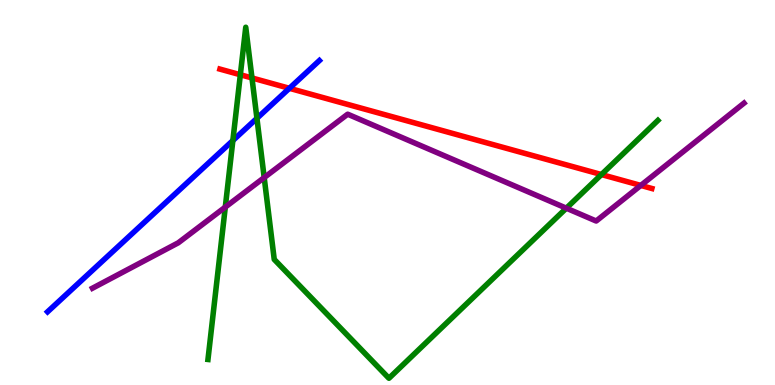[{'lines': ['blue', 'red'], 'intersections': [{'x': 3.73, 'y': 7.71}]}, {'lines': ['green', 'red'], 'intersections': [{'x': 3.1, 'y': 8.06}, {'x': 3.25, 'y': 7.98}, {'x': 7.76, 'y': 5.47}]}, {'lines': ['purple', 'red'], 'intersections': [{'x': 8.27, 'y': 5.18}]}, {'lines': ['blue', 'green'], 'intersections': [{'x': 3.0, 'y': 6.35}, {'x': 3.32, 'y': 6.93}]}, {'lines': ['blue', 'purple'], 'intersections': []}, {'lines': ['green', 'purple'], 'intersections': [{'x': 2.91, 'y': 4.62}, {'x': 3.41, 'y': 5.39}, {'x': 7.31, 'y': 4.59}]}]